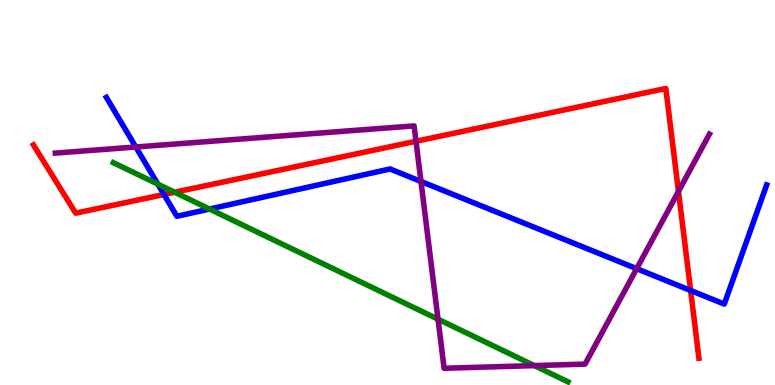[{'lines': ['blue', 'red'], 'intersections': [{'x': 2.12, 'y': 4.95}, {'x': 8.91, 'y': 2.46}]}, {'lines': ['green', 'red'], 'intersections': [{'x': 2.25, 'y': 5.01}]}, {'lines': ['purple', 'red'], 'intersections': [{'x': 5.37, 'y': 6.33}, {'x': 8.75, 'y': 5.03}]}, {'lines': ['blue', 'green'], 'intersections': [{'x': 2.04, 'y': 5.22}, {'x': 2.7, 'y': 4.57}]}, {'lines': ['blue', 'purple'], 'intersections': [{'x': 1.75, 'y': 6.18}, {'x': 5.43, 'y': 5.29}, {'x': 8.22, 'y': 3.02}]}, {'lines': ['green', 'purple'], 'intersections': [{'x': 5.65, 'y': 1.71}, {'x': 6.89, 'y': 0.504}]}]